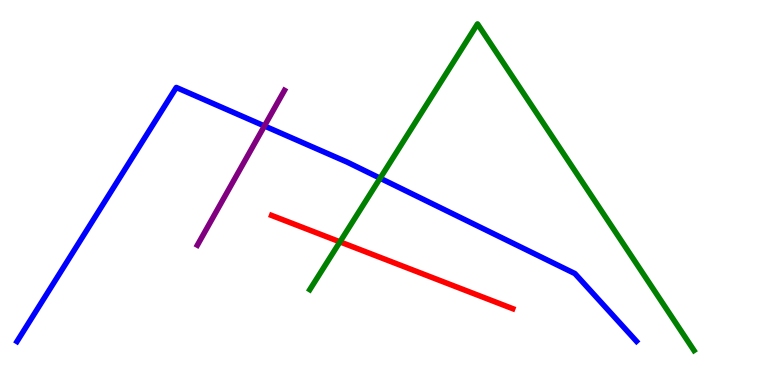[{'lines': ['blue', 'red'], 'intersections': []}, {'lines': ['green', 'red'], 'intersections': [{'x': 4.39, 'y': 3.72}]}, {'lines': ['purple', 'red'], 'intersections': []}, {'lines': ['blue', 'green'], 'intersections': [{'x': 4.9, 'y': 5.37}]}, {'lines': ['blue', 'purple'], 'intersections': [{'x': 3.41, 'y': 6.73}]}, {'lines': ['green', 'purple'], 'intersections': []}]